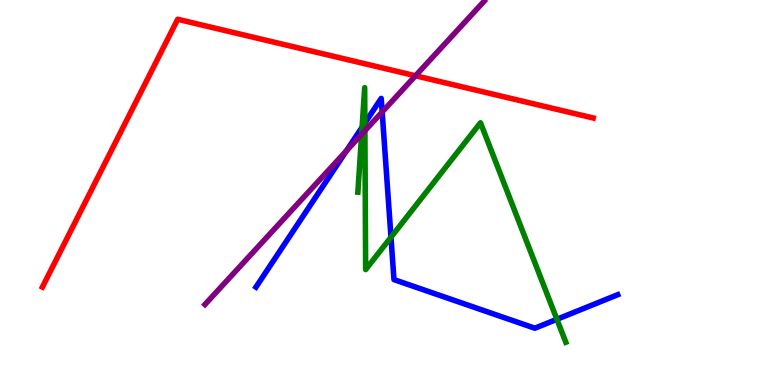[{'lines': ['blue', 'red'], 'intersections': []}, {'lines': ['green', 'red'], 'intersections': []}, {'lines': ['purple', 'red'], 'intersections': [{'x': 5.36, 'y': 8.03}]}, {'lines': ['blue', 'green'], 'intersections': [{'x': 4.67, 'y': 6.7}, {'x': 4.71, 'y': 6.8}, {'x': 5.04, 'y': 3.84}, {'x': 7.19, 'y': 1.71}]}, {'lines': ['blue', 'purple'], 'intersections': [{'x': 4.47, 'y': 6.08}, {'x': 4.93, 'y': 7.09}]}, {'lines': ['green', 'purple'], 'intersections': [{'x': 4.67, 'y': 6.51}, {'x': 4.71, 'y': 6.6}]}]